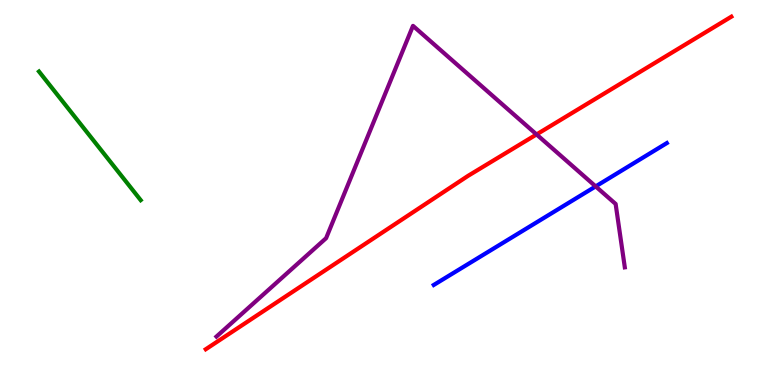[{'lines': ['blue', 'red'], 'intersections': []}, {'lines': ['green', 'red'], 'intersections': []}, {'lines': ['purple', 'red'], 'intersections': [{'x': 6.92, 'y': 6.51}]}, {'lines': ['blue', 'green'], 'intersections': []}, {'lines': ['blue', 'purple'], 'intersections': [{'x': 7.69, 'y': 5.16}]}, {'lines': ['green', 'purple'], 'intersections': []}]